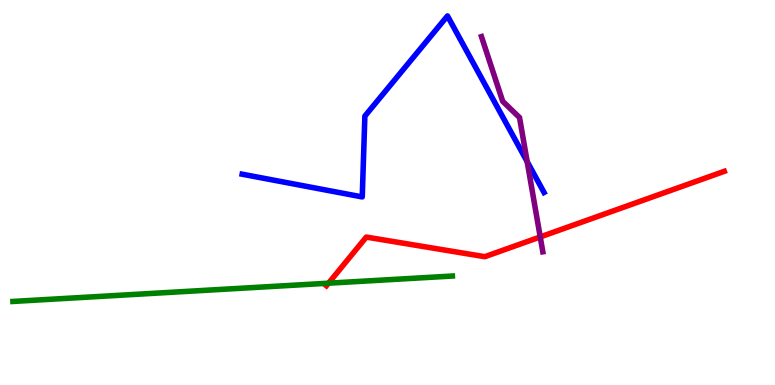[{'lines': ['blue', 'red'], 'intersections': []}, {'lines': ['green', 'red'], 'intersections': [{'x': 4.24, 'y': 2.64}]}, {'lines': ['purple', 'red'], 'intersections': [{'x': 6.97, 'y': 3.85}]}, {'lines': ['blue', 'green'], 'intersections': []}, {'lines': ['blue', 'purple'], 'intersections': [{'x': 6.8, 'y': 5.8}]}, {'lines': ['green', 'purple'], 'intersections': []}]